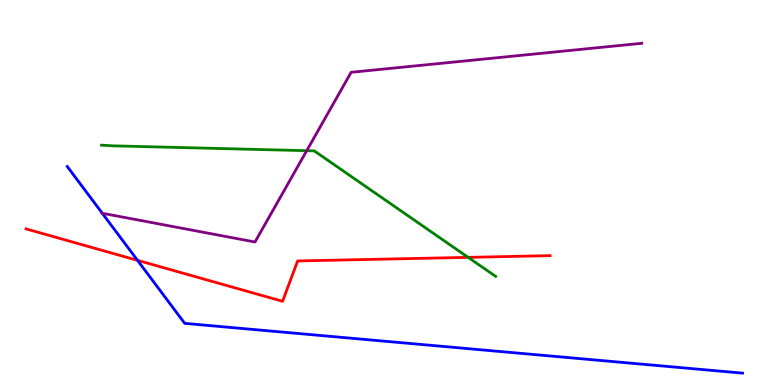[{'lines': ['blue', 'red'], 'intersections': [{'x': 1.77, 'y': 3.24}]}, {'lines': ['green', 'red'], 'intersections': [{'x': 6.04, 'y': 3.32}]}, {'lines': ['purple', 'red'], 'intersections': []}, {'lines': ['blue', 'green'], 'intersections': []}, {'lines': ['blue', 'purple'], 'intersections': [{'x': 1.32, 'y': 4.46}]}, {'lines': ['green', 'purple'], 'intersections': [{'x': 3.96, 'y': 6.09}]}]